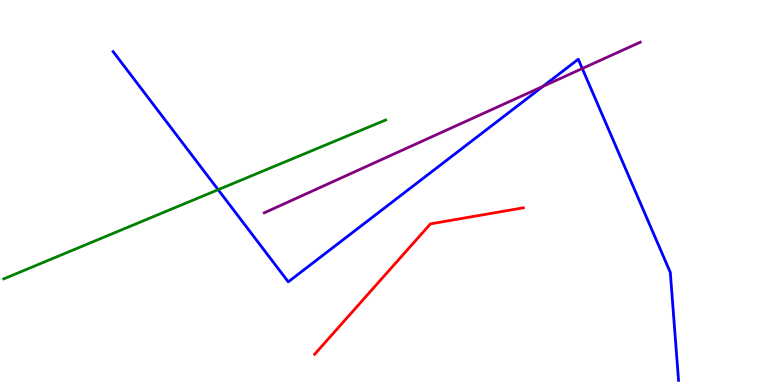[{'lines': ['blue', 'red'], 'intersections': []}, {'lines': ['green', 'red'], 'intersections': []}, {'lines': ['purple', 'red'], 'intersections': []}, {'lines': ['blue', 'green'], 'intersections': [{'x': 2.81, 'y': 5.07}]}, {'lines': ['blue', 'purple'], 'intersections': [{'x': 7.01, 'y': 7.76}, {'x': 7.51, 'y': 8.22}]}, {'lines': ['green', 'purple'], 'intersections': []}]